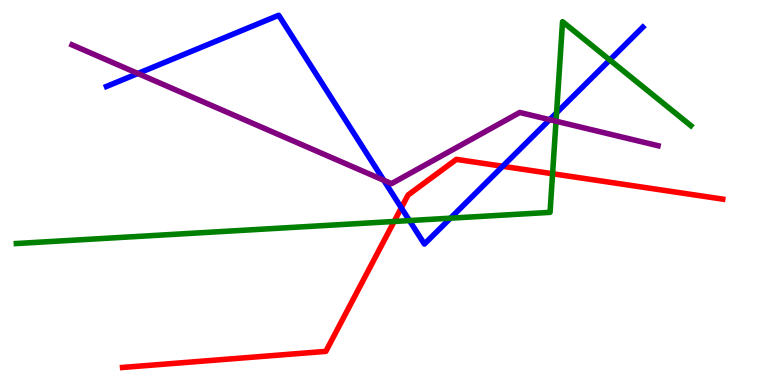[{'lines': ['blue', 'red'], 'intersections': [{'x': 5.18, 'y': 4.6}, {'x': 6.49, 'y': 5.68}]}, {'lines': ['green', 'red'], 'intersections': [{'x': 5.09, 'y': 4.25}, {'x': 7.13, 'y': 5.49}]}, {'lines': ['purple', 'red'], 'intersections': []}, {'lines': ['blue', 'green'], 'intersections': [{'x': 5.28, 'y': 4.27}, {'x': 5.81, 'y': 4.33}, {'x': 7.18, 'y': 7.07}, {'x': 7.87, 'y': 8.44}]}, {'lines': ['blue', 'purple'], 'intersections': [{'x': 1.78, 'y': 8.09}, {'x': 4.95, 'y': 5.32}, {'x': 7.09, 'y': 6.89}]}, {'lines': ['green', 'purple'], 'intersections': [{'x': 7.17, 'y': 6.85}]}]